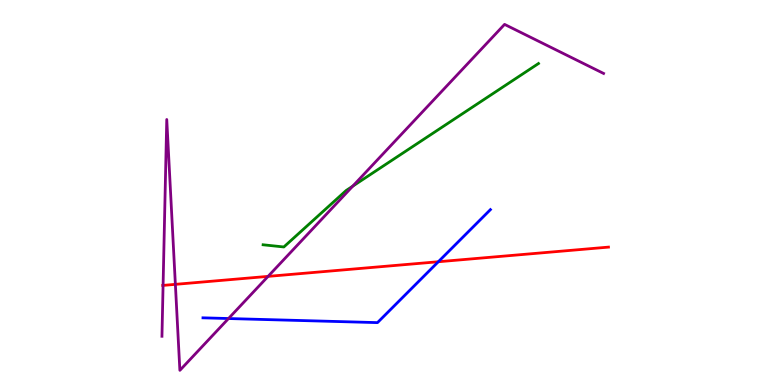[{'lines': ['blue', 'red'], 'intersections': [{'x': 5.66, 'y': 3.2}]}, {'lines': ['green', 'red'], 'intersections': []}, {'lines': ['purple', 'red'], 'intersections': [{'x': 2.1, 'y': 2.59}, {'x': 2.26, 'y': 2.61}, {'x': 3.46, 'y': 2.82}]}, {'lines': ['blue', 'green'], 'intersections': []}, {'lines': ['blue', 'purple'], 'intersections': [{'x': 2.95, 'y': 1.73}]}, {'lines': ['green', 'purple'], 'intersections': [{'x': 4.55, 'y': 5.17}]}]